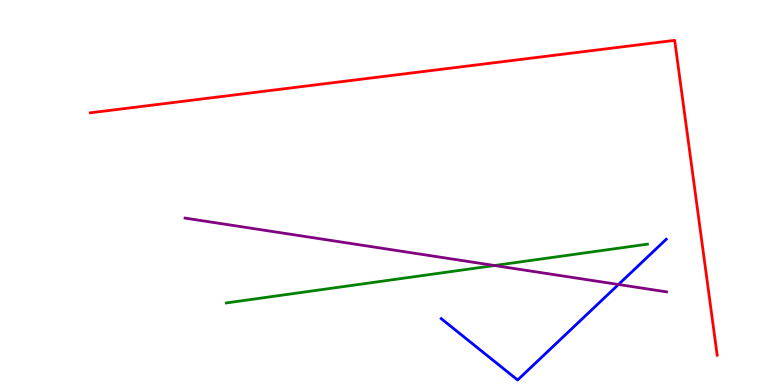[{'lines': ['blue', 'red'], 'intersections': []}, {'lines': ['green', 'red'], 'intersections': []}, {'lines': ['purple', 'red'], 'intersections': []}, {'lines': ['blue', 'green'], 'intersections': []}, {'lines': ['blue', 'purple'], 'intersections': [{'x': 7.98, 'y': 2.61}]}, {'lines': ['green', 'purple'], 'intersections': [{'x': 6.38, 'y': 3.1}]}]